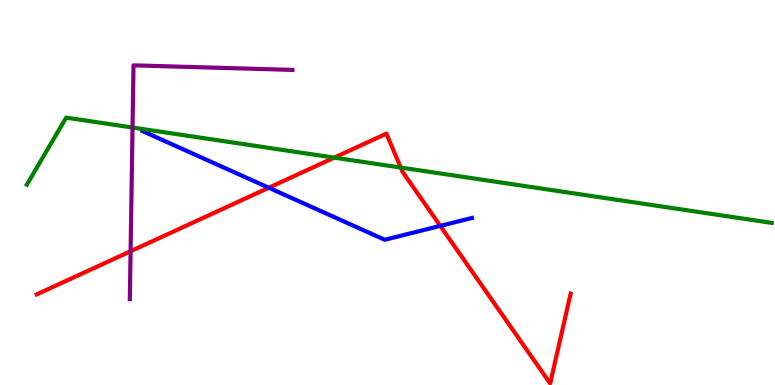[{'lines': ['blue', 'red'], 'intersections': [{'x': 3.47, 'y': 5.12}, {'x': 5.68, 'y': 4.13}]}, {'lines': ['green', 'red'], 'intersections': [{'x': 4.31, 'y': 5.91}, {'x': 5.17, 'y': 5.65}]}, {'lines': ['purple', 'red'], 'intersections': [{'x': 1.69, 'y': 3.47}]}, {'lines': ['blue', 'green'], 'intersections': []}, {'lines': ['blue', 'purple'], 'intersections': []}, {'lines': ['green', 'purple'], 'intersections': [{'x': 1.71, 'y': 6.69}]}]